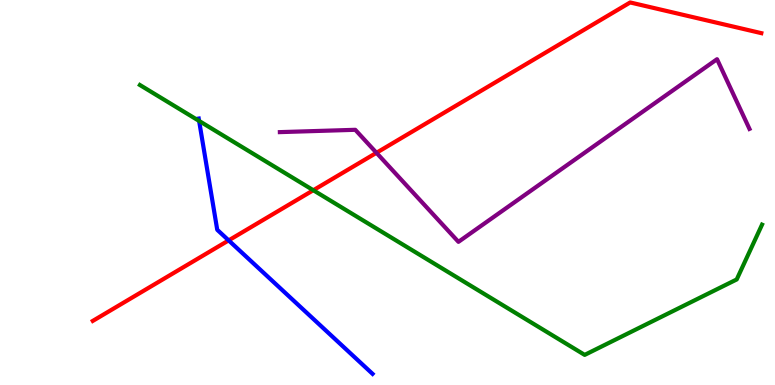[{'lines': ['blue', 'red'], 'intersections': [{'x': 2.95, 'y': 3.76}]}, {'lines': ['green', 'red'], 'intersections': [{'x': 4.04, 'y': 5.06}]}, {'lines': ['purple', 'red'], 'intersections': [{'x': 4.86, 'y': 6.03}]}, {'lines': ['blue', 'green'], 'intersections': [{'x': 2.57, 'y': 6.86}]}, {'lines': ['blue', 'purple'], 'intersections': []}, {'lines': ['green', 'purple'], 'intersections': []}]